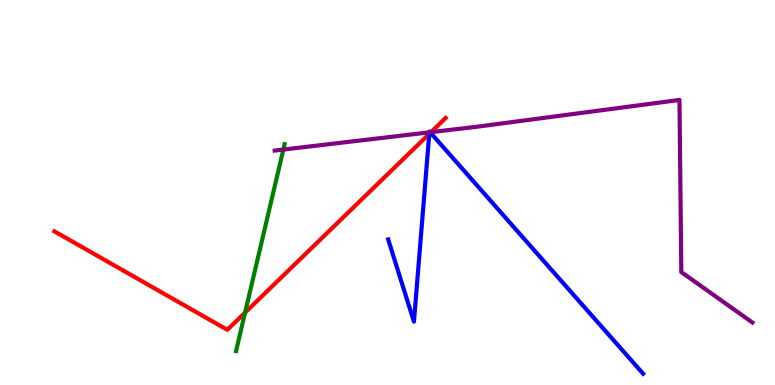[{'lines': ['blue', 'red'], 'intersections': [{'x': 5.54, 'y': 6.52}, {'x': 5.55, 'y': 6.55}]}, {'lines': ['green', 'red'], 'intersections': [{'x': 3.16, 'y': 1.88}]}, {'lines': ['purple', 'red'], 'intersections': [{'x': 5.56, 'y': 6.57}]}, {'lines': ['blue', 'green'], 'intersections': []}, {'lines': ['blue', 'purple'], 'intersections': [{'x': 5.54, 'y': 6.56}, {'x': 5.55, 'y': 6.57}]}, {'lines': ['green', 'purple'], 'intersections': [{'x': 3.66, 'y': 6.12}]}]